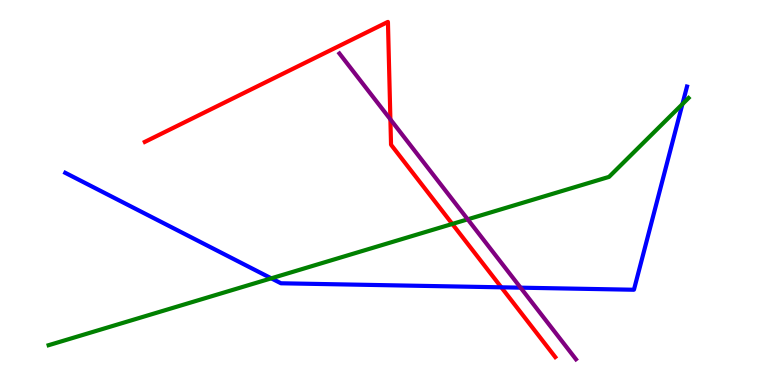[{'lines': ['blue', 'red'], 'intersections': [{'x': 6.47, 'y': 2.54}]}, {'lines': ['green', 'red'], 'intersections': [{'x': 5.84, 'y': 4.18}]}, {'lines': ['purple', 'red'], 'intersections': [{'x': 5.04, 'y': 6.9}]}, {'lines': ['blue', 'green'], 'intersections': [{'x': 3.5, 'y': 2.77}, {'x': 8.81, 'y': 7.3}]}, {'lines': ['blue', 'purple'], 'intersections': [{'x': 6.72, 'y': 2.53}]}, {'lines': ['green', 'purple'], 'intersections': [{'x': 6.03, 'y': 4.3}]}]